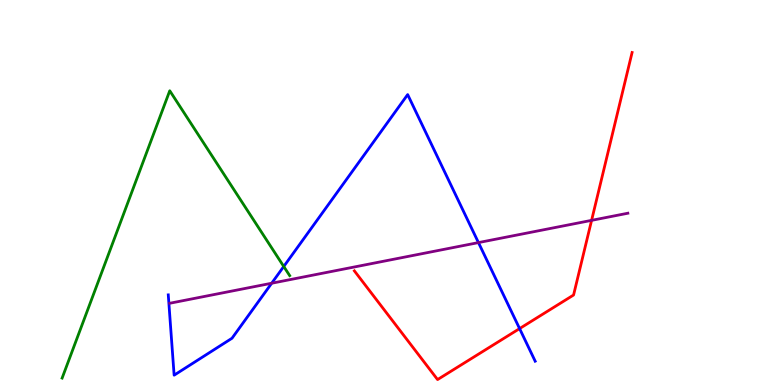[{'lines': ['blue', 'red'], 'intersections': [{'x': 6.7, 'y': 1.47}]}, {'lines': ['green', 'red'], 'intersections': []}, {'lines': ['purple', 'red'], 'intersections': [{'x': 7.63, 'y': 4.28}]}, {'lines': ['blue', 'green'], 'intersections': [{'x': 3.66, 'y': 3.08}]}, {'lines': ['blue', 'purple'], 'intersections': [{'x': 3.51, 'y': 2.64}, {'x': 6.17, 'y': 3.7}]}, {'lines': ['green', 'purple'], 'intersections': []}]